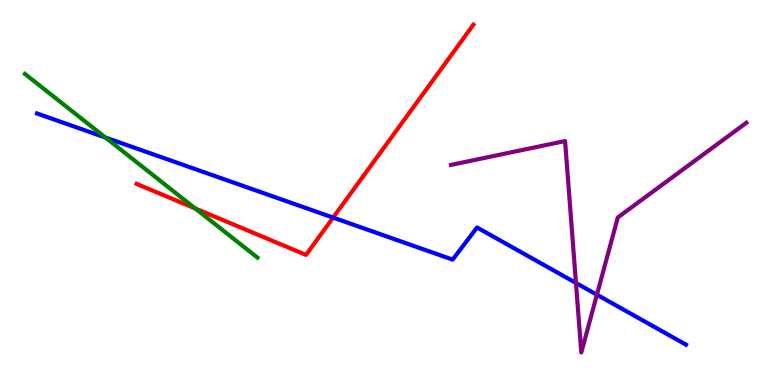[{'lines': ['blue', 'red'], 'intersections': [{'x': 4.3, 'y': 4.35}]}, {'lines': ['green', 'red'], 'intersections': [{'x': 2.52, 'y': 4.59}]}, {'lines': ['purple', 'red'], 'intersections': []}, {'lines': ['blue', 'green'], 'intersections': [{'x': 1.36, 'y': 6.43}]}, {'lines': ['blue', 'purple'], 'intersections': [{'x': 7.43, 'y': 2.65}, {'x': 7.7, 'y': 2.35}]}, {'lines': ['green', 'purple'], 'intersections': []}]